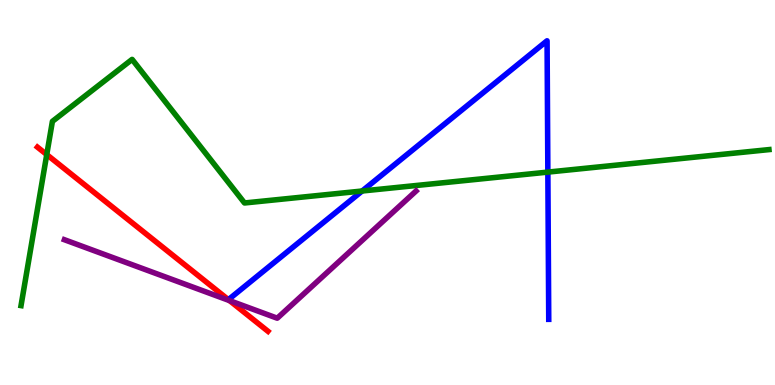[{'lines': ['blue', 'red'], 'intersections': []}, {'lines': ['green', 'red'], 'intersections': [{'x': 0.603, 'y': 5.99}]}, {'lines': ['purple', 'red'], 'intersections': [{'x': 2.96, 'y': 2.19}]}, {'lines': ['blue', 'green'], 'intersections': [{'x': 4.67, 'y': 5.04}, {'x': 7.07, 'y': 5.53}]}, {'lines': ['blue', 'purple'], 'intersections': []}, {'lines': ['green', 'purple'], 'intersections': []}]